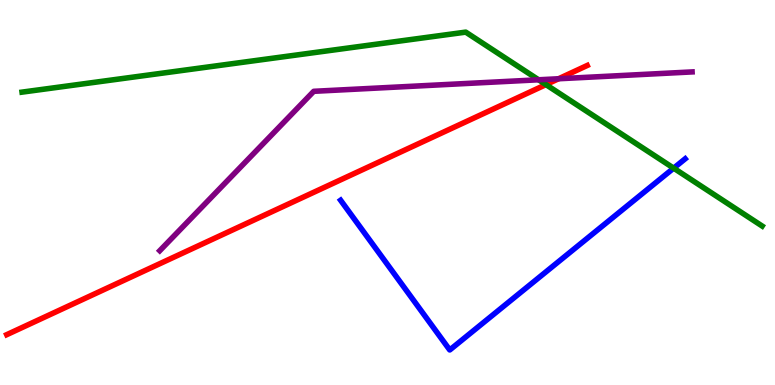[{'lines': ['blue', 'red'], 'intersections': []}, {'lines': ['green', 'red'], 'intersections': [{'x': 7.04, 'y': 7.8}]}, {'lines': ['purple', 'red'], 'intersections': [{'x': 7.21, 'y': 7.95}]}, {'lines': ['blue', 'green'], 'intersections': [{'x': 8.69, 'y': 5.63}]}, {'lines': ['blue', 'purple'], 'intersections': []}, {'lines': ['green', 'purple'], 'intersections': [{'x': 6.95, 'y': 7.93}]}]